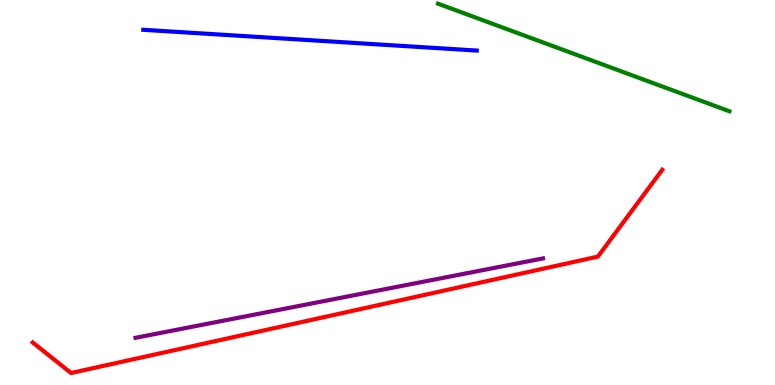[{'lines': ['blue', 'red'], 'intersections': []}, {'lines': ['green', 'red'], 'intersections': []}, {'lines': ['purple', 'red'], 'intersections': []}, {'lines': ['blue', 'green'], 'intersections': []}, {'lines': ['blue', 'purple'], 'intersections': []}, {'lines': ['green', 'purple'], 'intersections': []}]